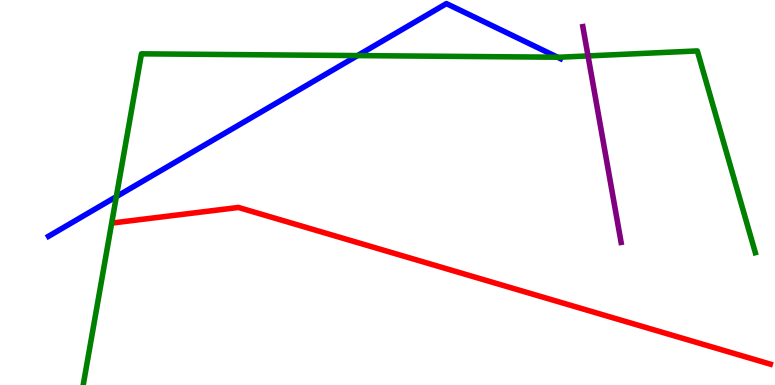[{'lines': ['blue', 'red'], 'intersections': []}, {'lines': ['green', 'red'], 'intersections': []}, {'lines': ['purple', 'red'], 'intersections': []}, {'lines': ['blue', 'green'], 'intersections': [{'x': 1.5, 'y': 4.89}, {'x': 4.61, 'y': 8.56}, {'x': 7.19, 'y': 8.51}]}, {'lines': ['blue', 'purple'], 'intersections': []}, {'lines': ['green', 'purple'], 'intersections': [{'x': 7.59, 'y': 8.55}]}]